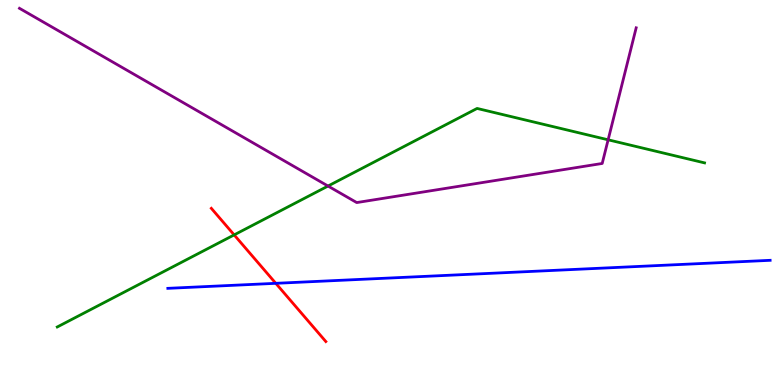[{'lines': ['blue', 'red'], 'intersections': [{'x': 3.56, 'y': 2.64}]}, {'lines': ['green', 'red'], 'intersections': [{'x': 3.02, 'y': 3.9}]}, {'lines': ['purple', 'red'], 'intersections': []}, {'lines': ['blue', 'green'], 'intersections': []}, {'lines': ['blue', 'purple'], 'intersections': []}, {'lines': ['green', 'purple'], 'intersections': [{'x': 4.23, 'y': 5.17}, {'x': 7.85, 'y': 6.37}]}]